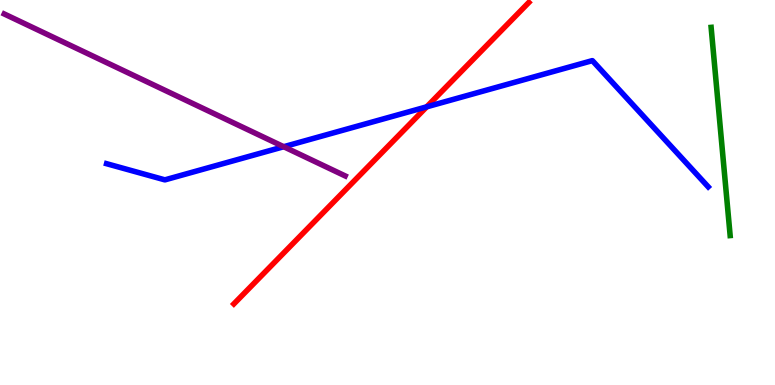[{'lines': ['blue', 'red'], 'intersections': [{'x': 5.51, 'y': 7.23}]}, {'lines': ['green', 'red'], 'intersections': []}, {'lines': ['purple', 'red'], 'intersections': []}, {'lines': ['blue', 'green'], 'intersections': []}, {'lines': ['blue', 'purple'], 'intersections': [{'x': 3.66, 'y': 6.19}]}, {'lines': ['green', 'purple'], 'intersections': []}]